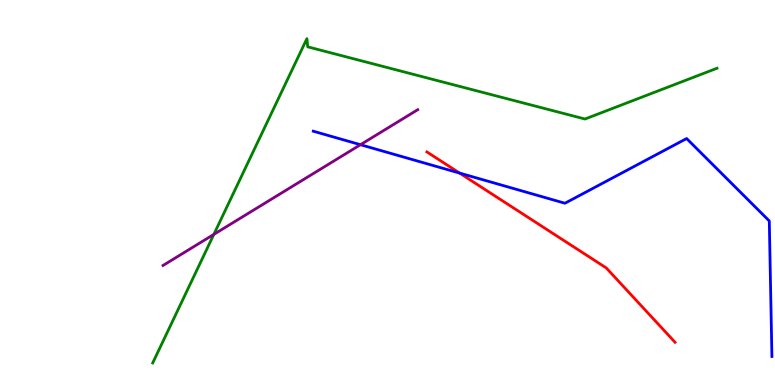[{'lines': ['blue', 'red'], 'intersections': [{'x': 5.93, 'y': 5.5}]}, {'lines': ['green', 'red'], 'intersections': []}, {'lines': ['purple', 'red'], 'intersections': []}, {'lines': ['blue', 'green'], 'intersections': []}, {'lines': ['blue', 'purple'], 'intersections': [{'x': 4.65, 'y': 6.24}]}, {'lines': ['green', 'purple'], 'intersections': [{'x': 2.76, 'y': 3.91}]}]